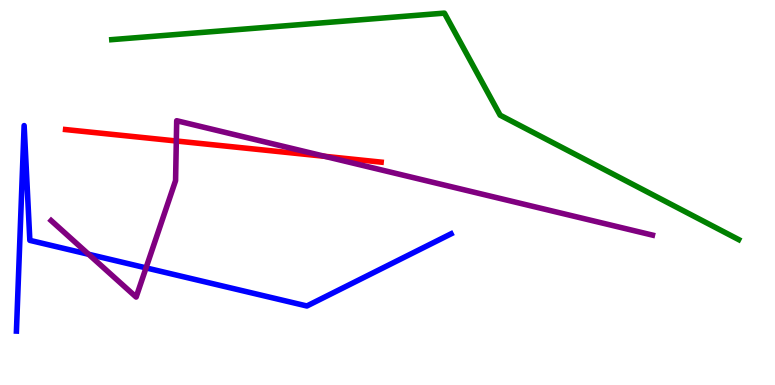[{'lines': ['blue', 'red'], 'intersections': []}, {'lines': ['green', 'red'], 'intersections': []}, {'lines': ['purple', 'red'], 'intersections': [{'x': 2.28, 'y': 6.34}, {'x': 4.19, 'y': 5.94}]}, {'lines': ['blue', 'green'], 'intersections': []}, {'lines': ['blue', 'purple'], 'intersections': [{'x': 1.14, 'y': 3.4}, {'x': 1.88, 'y': 3.04}]}, {'lines': ['green', 'purple'], 'intersections': []}]